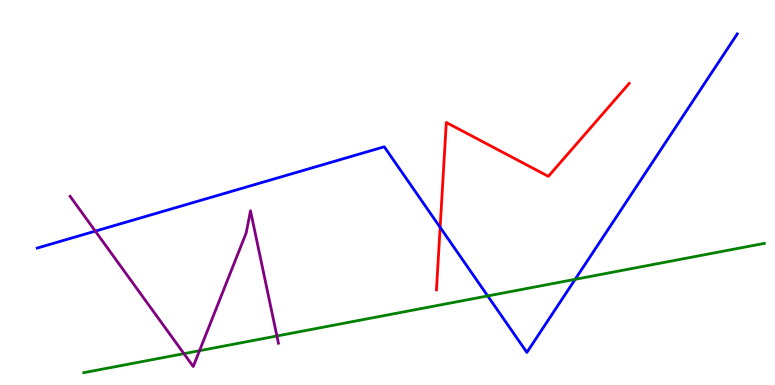[{'lines': ['blue', 'red'], 'intersections': [{'x': 5.68, 'y': 4.09}]}, {'lines': ['green', 'red'], 'intersections': []}, {'lines': ['purple', 'red'], 'intersections': []}, {'lines': ['blue', 'green'], 'intersections': [{'x': 6.29, 'y': 2.31}, {'x': 7.42, 'y': 2.74}]}, {'lines': ['blue', 'purple'], 'intersections': [{'x': 1.23, 'y': 4.0}]}, {'lines': ['green', 'purple'], 'intersections': [{'x': 2.37, 'y': 0.814}, {'x': 2.57, 'y': 0.891}, {'x': 3.57, 'y': 1.27}]}]